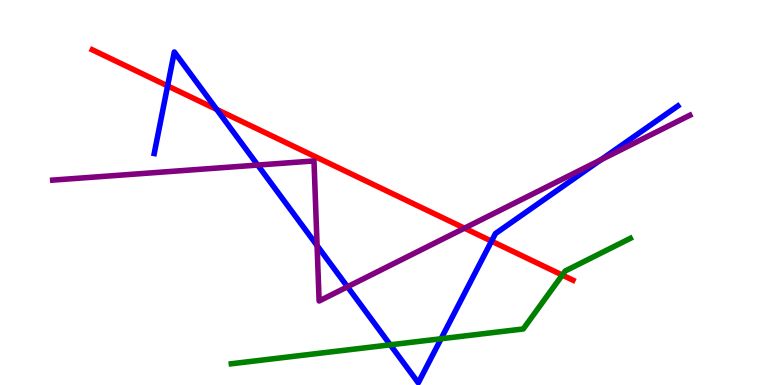[{'lines': ['blue', 'red'], 'intersections': [{'x': 2.16, 'y': 7.77}, {'x': 2.8, 'y': 7.16}, {'x': 6.34, 'y': 3.74}]}, {'lines': ['green', 'red'], 'intersections': [{'x': 7.26, 'y': 2.86}]}, {'lines': ['purple', 'red'], 'intersections': [{'x': 5.99, 'y': 4.07}]}, {'lines': ['blue', 'green'], 'intersections': [{'x': 5.04, 'y': 1.04}, {'x': 5.69, 'y': 1.2}]}, {'lines': ['blue', 'purple'], 'intersections': [{'x': 3.33, 'y': 5.71}, {'x': 4.09, 'y': 3.62}, {'x': 4.48, 'y': 2.55}, {'x': 7.75, 'y': 5.85}]}, {'lines': ['green', 'purple'], 'intersections': []}]